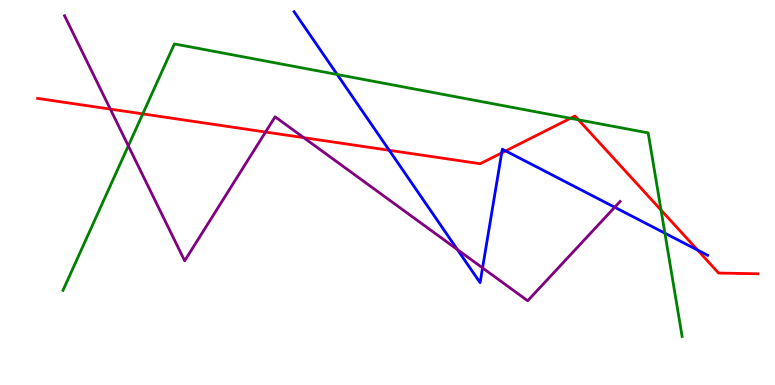[{'lines': ['blue', 'red'], 'intersections': [{'x': 5.02, 'y': 6.1}, {'x': 6.47, 'y': 6.03}, {'x': 6.52, 'y': 6.08}, {'x': 9.0, 'y': 3.5}]}, {'lines': ['green', 'red'], 'intersections': [{'x': 1.84, 'y': 7.04}, {'x': 7.36, 'y': 6.93}, {'x': 7.46, 'y': 6.89}, {'x': 8.53, 'y': 4.54}]}, {'lines': ['purple', 'red'], 'intersections': [{'x': 1.42, 'y': 7.17}, {'x': 3.43, 'y': 6.57}, {'x': 3.92, 'y': 6.42}]}, {'lines': ['blue', 'green'], 'intersections': [{'x': 4.35, 'y': 8.07}, {'x': 8.58, 'y': 3.94}]}, {'lines': ['blue', 'purple'], 'intersections': [{'x': 5.9, 'y': 3.52}, {'x': 6.23, 'y': 3.04}, {'x': 7.93, 'y': 4.62}]}, {'lines': ['green', 'purple'], 'intersections': [{'x': 1.66, 'y': 6.21}]}]